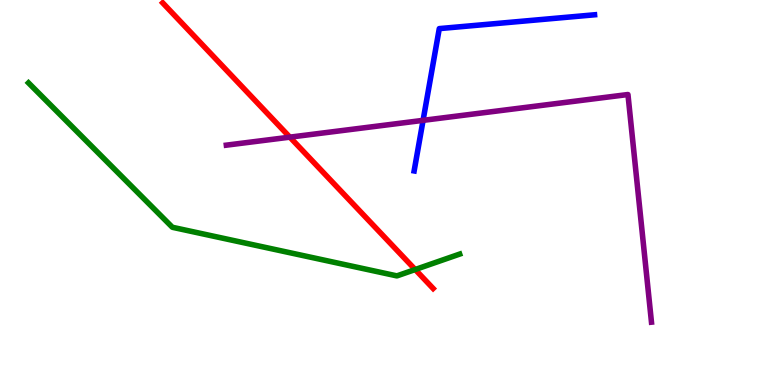[{'lines': ['blue', 'red'], 'intersections': []}, {'lines': ['green', 'red'], 'intersections': [{'x': 5.36, 'y': 3.0}]}, {'lines': ['purple', 'red'], 'intersections': [{'x': 3.74, 'y': 6.44}]}, {'lines': ['blue', 'green'], 'intersections': []}, {'lines': ['blue', 'purple'], 'intersections': [{'x': 5.46, 'y': 6.87}]}, {'lines': ['green', 'purple'], 'intersections': []}]